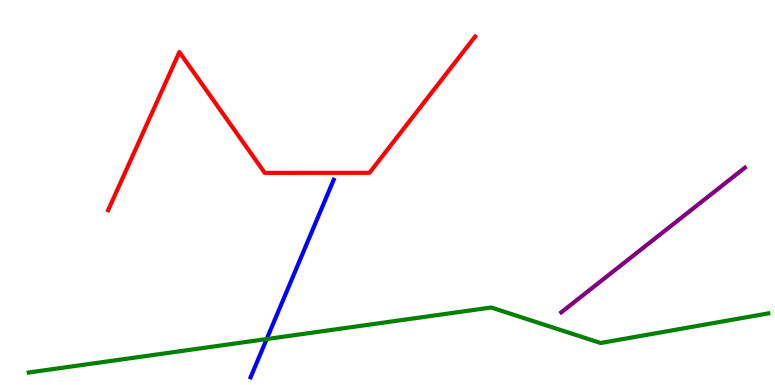[{'lines': ['blue', 'red'], 'intersections': []}, {'lines': ['green', 'red'], 'intersections': []}, {'lines': ['purple', 'red'], 'intersections': []}, {'lines': ['blue', 'green'], 'intersections': [{'x': 3.44, 'y': 1.19}]}, {'lines': ['blue', 'purple'], 'intersections': []}, {'lines': ['green', 'purple'], 'intersections': []}]